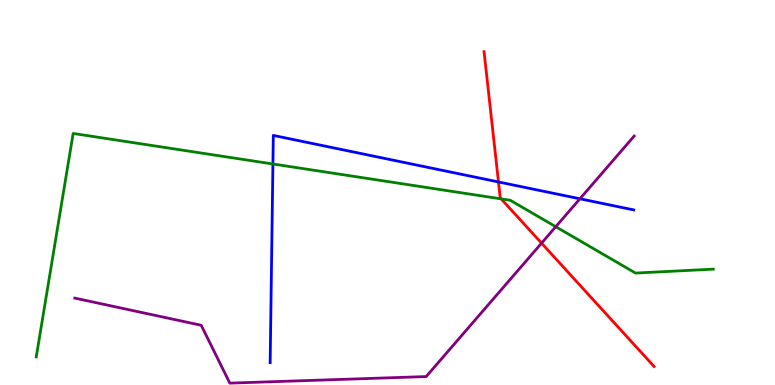[{'lines': ['blue', 'red'], 'intersections': [{'x': 6.43, 'y': 5.27}]}, {'lines': ['green', 'red'], 'intersections': [{'x': 6.47, 'y': 4.83}]}, {'lines': ['purple', 'red'], 'intersections': [{'x': 6.99, 'y': 3.68}]}, {'lines': ['blue', 'green'], 'intersections': [{'x': 3.52, 'y': 5.74}]}, {'lines': ['blue', 'purple'], 'intersections': [{'x': 7.48, 'y': 4.84}]}, {'lines': ['green', 'purple'], 'intersections': [{'x': 7.17, 'y': 4.11}]}]